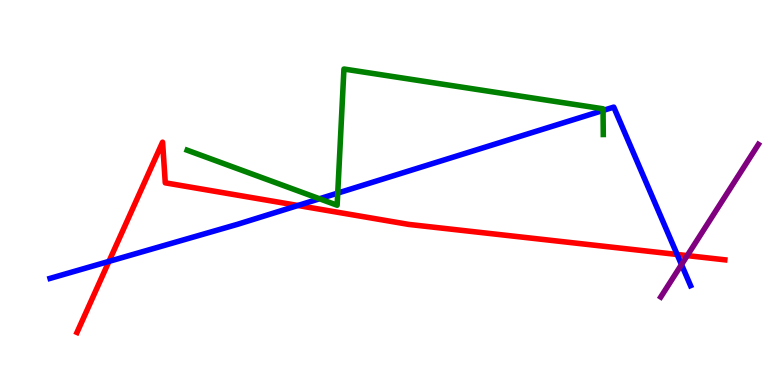[{'lines': ['blue', 'red'], 'intersections': [{'x': 1.41, 'y': 3.21}, {'x': 3.84, 'y': 4.66}, {'x': 8.74, 'y': 3.39}]}, {'lines': ['green', 'red'], 'intersections': []}, {'lines': ['purple', 'red'], 'intersections': [{'x': 8.87, 'y': 3.36}]}, {'lines': ['blue', 'green'], 'intersections': [{'x': 4.12, 'y': 4.84}, {'x': 4.36, 'y': 4.98}, {'x': 7.78, 'y': 7.13}]}, {'lines': ['blue', 'purple'], 'intersections': [{'x': 8.79, 'y': 3.13}]}, {'lines': ['green', 'purple'], 'intersections': []}]